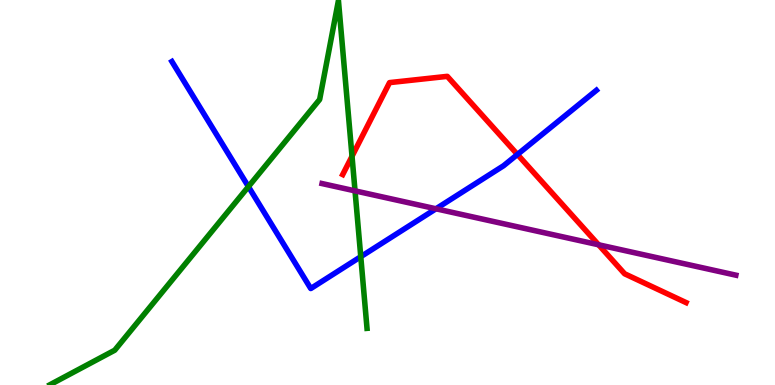[{'lines': ['blue', 'red'], 'intersections': [{'x': 6.68, 'y': 5.99}]}, {'lines': ['green', 'red'], 'intersections': [{'x': 4.54, 'y': 5.94}]}, {'lines': ['purple', 'red'], 'intersections': [{'x': 7.72, 'y': 3.64}]}, {'lines': ['blue', 'green'], 'intersections': [{'x': 3.21, 'y': 5.15}, {'x': 4.66, 'y': 3.33}]}, {'lines': ['blue', 'purple'], 'intersections': [{'x': 5.63, 'y': 4.58}]}, {'lines': ['green', 'purple'], 'intersections': [{'x': 4.58, 'y': 5.04}]}]